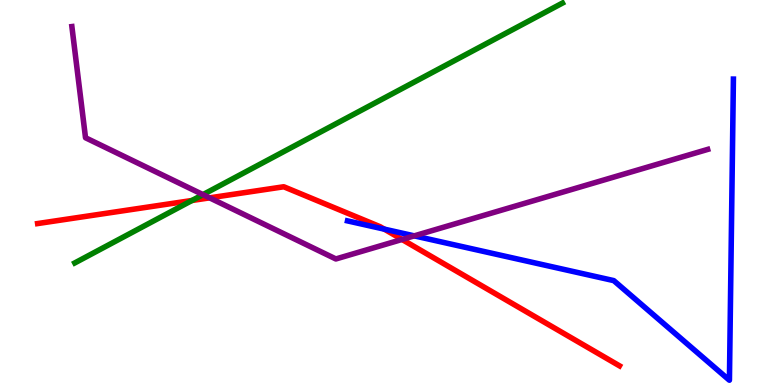[{'lines': ['blue', 'red'], 'intersections': [{'x': 4.96, 'y': 4.05}]}, {'lines': ['green', 'red'], 'intersections': [{'x': 2.48, 'y': 4.79}]}, {'lines': ['purple', 'red'], 'intersections': [{'x': 2.7, 'y': 4.86}, {'x': 5.19, 'y': 3.78}]}, {'lines': ['blue', 'green'], 'intersections': []}, {'lines': ['blue', 'purple'], 'intersections': [{'x': 5.35, 'y': 3.87}]}, {'lines': ['green', 'purple'], 'intersections': [{'x': 2.62, 'y': 4.94}]}]